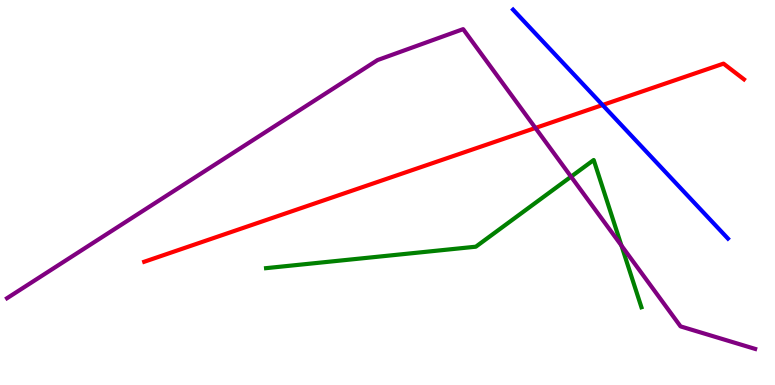[{'lines': ['blue', 'red'], 'intersections': [{'x': 7.77, 'y': 7.27}]}, {'lines': ['green', 'red'], 'intersections': []}, {'lines': ['purple', 'red'], 'intersections': [{'x': 6.91, 'y': 6.68}]}, {'lines': ['blue', 'green'], 'intersections': []}, {'lines': ['blue', 'purple'], 'intersections': []}, {'lines': ['green', 'purple'], 'intersections': [{'x': 7.37, 'y': 5.41}, {'x': 8.02, 'y': 3.62}]}]